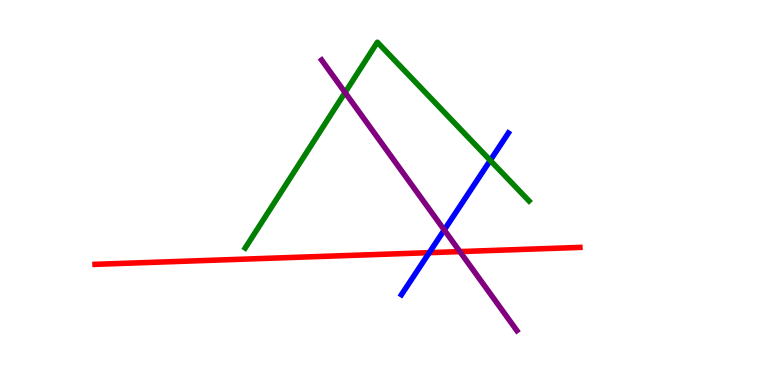[{'lines': ['blue', 'red'], 'intersections': [{'x': 5.54, 'y': 3.44}]}, {'lines': ['green', 'red'], 'intersections': []}, {'lines': ['purple', 'red'], 'intersections': [{'x': 5.93, 'y': 3.47}]}, {'lines': ['blue', 'green'], 'intersections': [{'x': 6.33, 'y': 5.83}]}, {'lines': ['blue', 'purple'], 'intersections': [{'x': 5.73, 'y': 4.03}]}, {'lines': ['green', 'purple'], 'intersections': [{'x': 4.45, 'y': 7.6}]}]